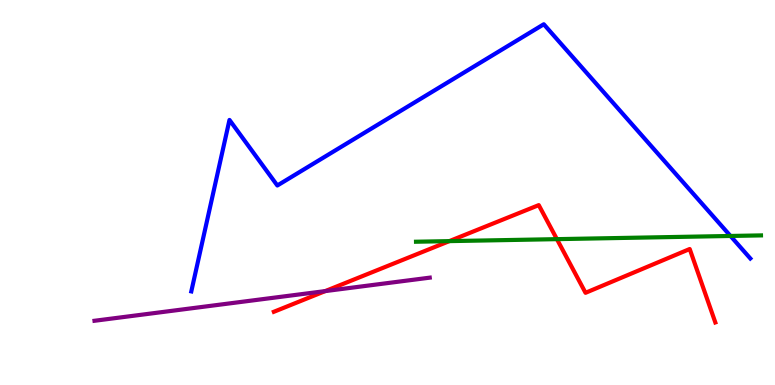[{'lines': ['blue', 'red'], 'intersections': []}, {'lines': ['green', 'red'], 'intersections': [{'x': 5.8, 'y': 3.74}, {'x': 7.19, 'y': 3.79}]}, {'lines': ['purple', 'red'], 'intersections': [{'x': 4.2, 'y': 2.44}]}, {'lines': ['blue', 'green'], 'intersections': [{'x': 9.43, 'y': 3.87}]}, {'lines': ['blue', 'purple'], 'intersections': []}, {'lines': ['green', 'purple'], 'intersections': []}]